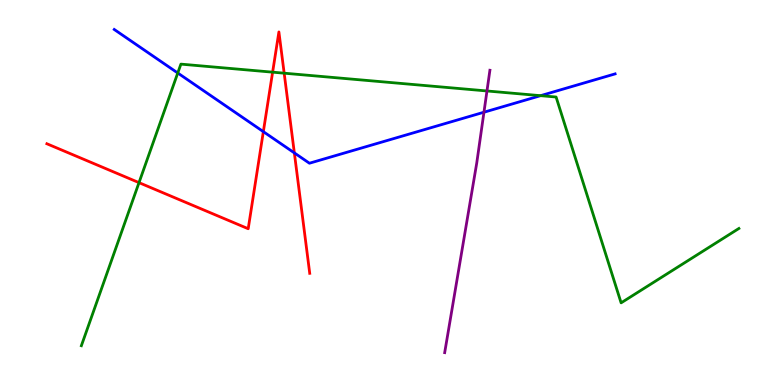[{'lines': ['blue', 'red'], 'intersections': [{'x': 3.4, 'y': 6.58}, {'x': 3.8, 'y': 6.03}]}, {'lines': ['green', 'red'], 'intersections': [{'x': 1.79, 'y': 5.26}, {'x': 3.52, 'y': 8.13}, {'x': 3.67, 'y': 8.1}]}, {'lines': ['purple', 'red'], 'intersections': []}, {'lines': ['blue', 'green'], 'intersections': [{'x': 2.29, 'y': 8.1}, {'x': 6.98, 'y': 7.52}]}, {'lines': ['blue', 'purple'], 'intersections': [{'x': 6.24, 'y': 7.09}]}, {'lines': ['green', 'purple'], 'intersections': [{'x': 6.28, 'y': 7.64}]}]